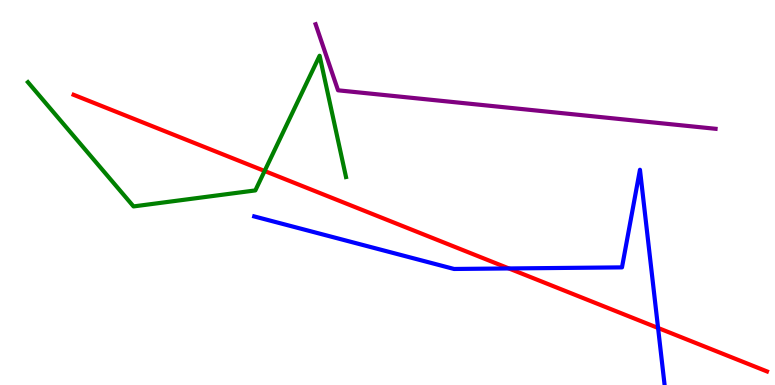[{'lines': ['blue', 'red'], 'intersections': [{'x': 6.57, 'y': 3.03}, {'x': 8.49, 'y': 1.48}]}, {'lines': ['green', 'red'], 'intersections': [{'x': 3.41, 'y': 5.56}]}, {'lines': ['purple', 'red'], 'intersections': []}, {'lines': ['blue', 'green'], 'intersections': []}, {'lines': ['blue', 'purple'], 'intersections': []}, {'lines': ['green', 'purple'], 'intersections': []}]